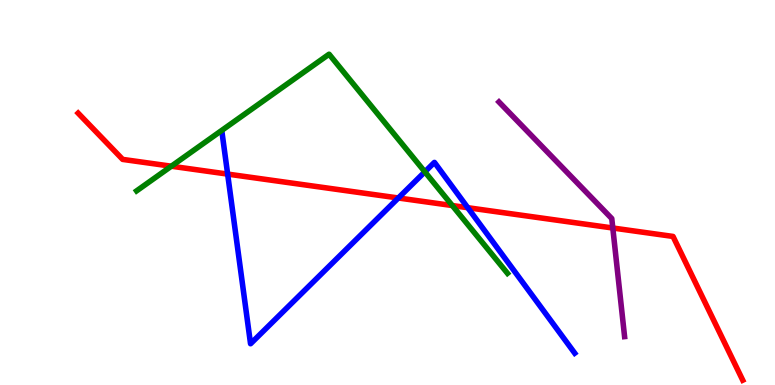[{'lines': ['blue', 'red'], 'intersections': [{'x': 2.94, 'y': 5.48}, {'x': 5.14, 'y': 4.86}, {'x': 6.04, 'y': 4.61}]}, {'lines': ['green', 'red'], 'intersections': [{'x': 2.21, 'y': 5.68}, {'x': 5.84, 'y': 4.66}]}, {'lines': ['purple', 'red'], 'intersections': [{'x': 7.91, 'y': 4.08}]}, {'lines': ['blue', 'green'], 'intersections': [{'x': 5.48, 'y': 5.54}]}, {'lines': ['blue', 'purple'], 'intersections': []}, {'lines': ['green', 'purple'], 'intersections': []}]